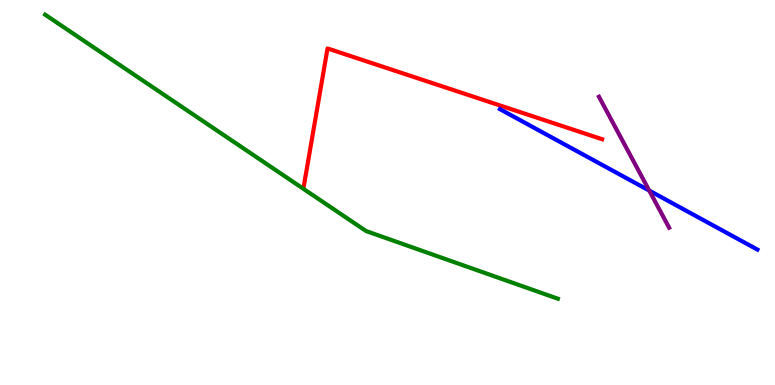[{'lines': ['blue', 'red'], 'intersections': []}, {'lines': ['green', 'red'], 'intersections': []}, {'lines': ['purple', 'red'], 'intersections': []}, {'lines': ['blue', 'green'], 'intersections': []}, {'lines': ['blue', 'purple'], 'intersections': [{'x': 8.38, 'y': 5.05}]}, {'lines': ['green', 'purple'], 'intersections': []}]